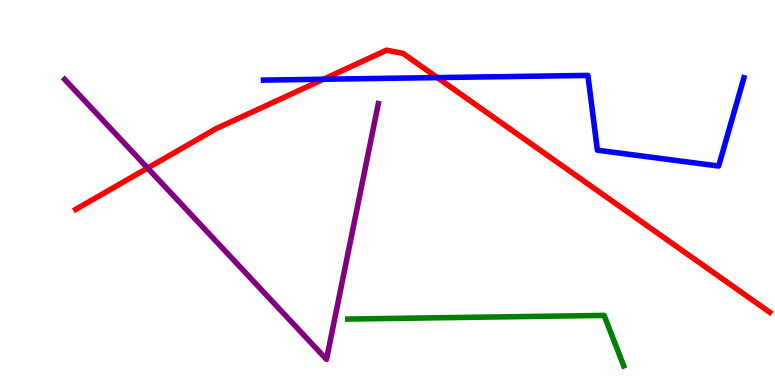[{'lines': ['blue', 'red'], 'intersections': [{'x': 4.17, 'y': 7.94}, {'x': 5.64, 'y': 7.98}]}, {'lines': ['green', 'red'], 'intersections': []}, {'lines': ['purple', 'red'], 'intersections': [{'x': 1.9, 'y': 5.63}]}, {'lines': ['blue', 'green'], 'intersections': []}, {'lines': ['blue', 'purple'], 'intersections': []}, {'lines': ['green', 'purple'], 'intersections': []}]